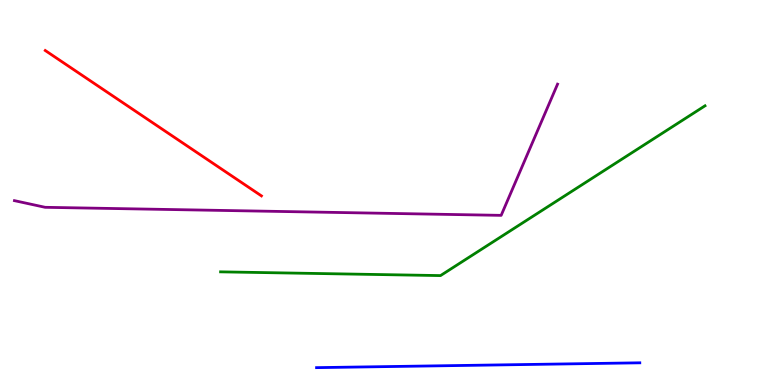[{'lines': ['blue', 'red'], 'intersections': []}, {'lines': ['green', 'red'], 'intersections': []}, {'lines': ['purple', 'red'], 'intersections': []}, {'lines': ['blue', 'green'], 'intersections': []}, {'lines': ['blue', 'purple'], 'intersections': []}, {'lines': ['green', 'purple'], 'intersections': []}]